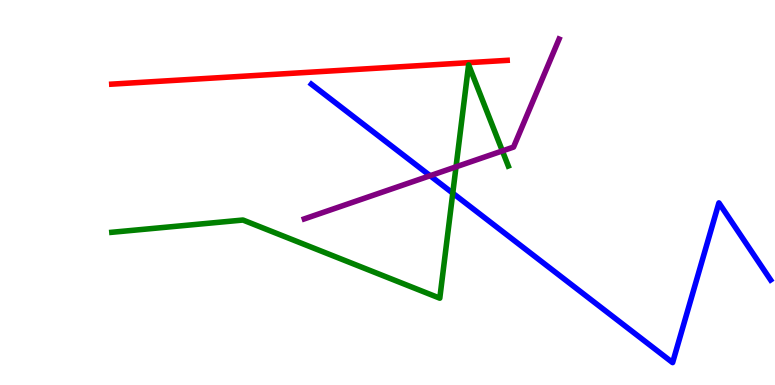[{'lines': ['blue', 'red'], 'intersections': []}, {'lines': ['green', 'red'], 'intersections': []}, {'lines': ['purple', 'red'], 'intersections': []}, {'lines': ['blue', 'green'], 'intersections': [{'x': 5.84, 'y': 4.98}]}, {'lines': ['blue', 'purple'], 'intersections': [{'x': 5.55, 'y': 5.44}]}, {'lines': ['green', 'purple'], 'intersections': [{'x': 5.88, 'y': 5.67}, {'x': 6.48, 'y': 6.08}]}]